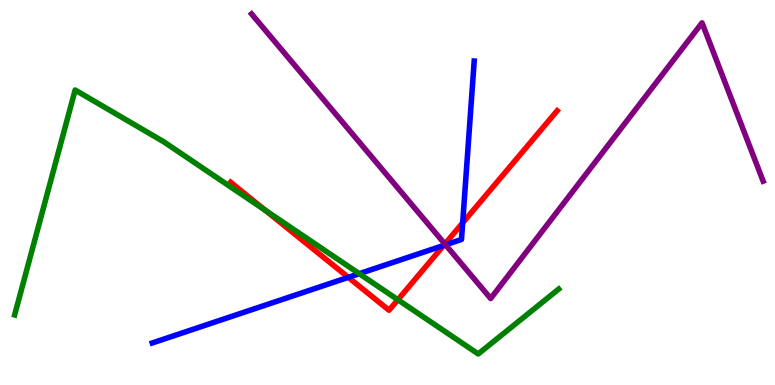[{'lines': ['blue', 'red'], 'intersections': [{'x': 4.49, 'y': 2.8}, {'x': 5.72, 'y': 3.62}, {'x': 5.97, 'y': 4.21}]}, {'lines': ['green', 'red'], 'intersections': [{'x': 3.42, 'y': 4.54}, {'x': 5.13, 'y': 2.21}]}, {'lines': ['purple', 'red'], 'intersections': [{'x': 5.74, 'y': 3.66}]}, {'lines': ['blue', 'green'], 'intersections': [{'x': 4.64, 'y': 2.89}]}, {'lines': ['blue', 'purple'], 'intersections': [{'x': 5.75, 'y': 3.64}]}, {'lines': ['green', 'purple'], 'intersections': []}]